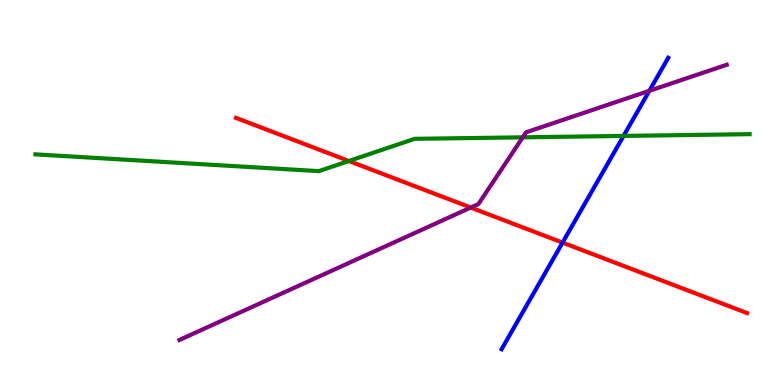[{'lines': ['blue', 'red'], 'intersections': [{'x': 7.26, 'y': 3.7}]}, {'lines': ['green', 'red'], 'intersections': [{'x': 4.5, 'y': 5.82}]}, {'lines': ['purple', 'red'], 'intersections': [{'x': 6.07, 'y': 4.61}]}, {'lines': ['blue', 'green'], 'intersections': [{'x': 8.05, 'y': 6.47}]}, {'lines': ['blue', 'purple'], 'intersections': [{'x': 8.38, 'y': 7.64}]}, {'lines': ['green', 'purple'], 'intersections': [{'x': 6.75, 'y': 6.43}]}]